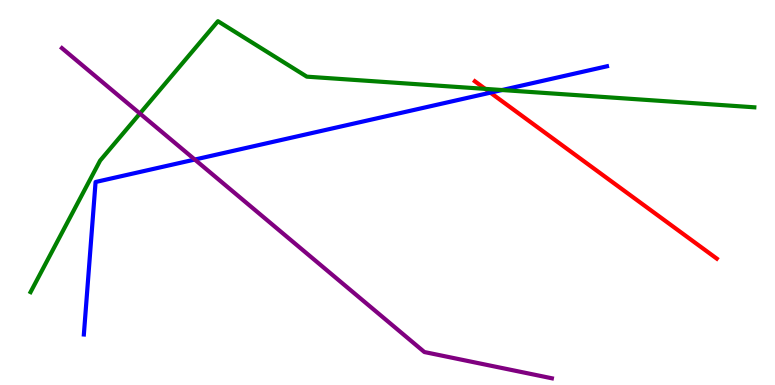[{'lines': ['blue', 'red'], 'intersections': [{'x': 6.33, 'y': 7.59}]}, {'lines': ['green', 'red'], 'intersections': [{'x': 6.26, 'y': 7.69}]}, {'lines': ['purple', 'red'], 'intersections': []}, {'lines': ['blue', 'green'], 'intersections': [{'x': 6.48, 'y': 7.66}]}, {'lines': ['blue', 'purple'], 'intersections': [{'x': 2.51, 'y': 5.86}]}, {'lines': ['green', 'purple'], 'intersections': [{'x': 1.81, 'y': 7.05}]}]